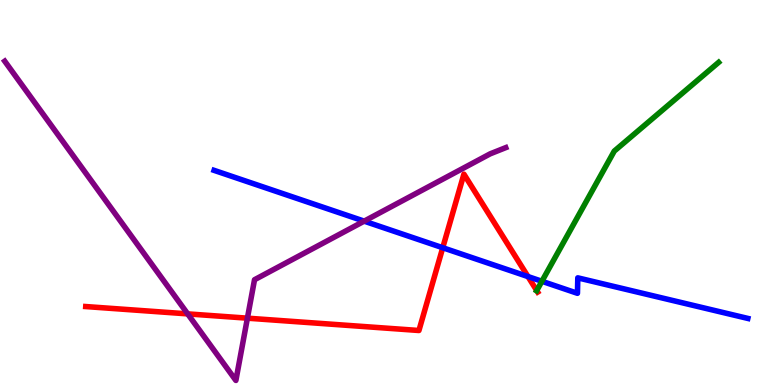[{'lines': ['blue', 'red'], 'intersections': [{'x': 5.71, 'y': 3.57}, {'x': 6.81, 'y': 2.82}]}, {'lines': ['green', 'red'], 'intersections': [{'x': 6.93, 'y': 2.45}]}, {'lines': ['purple', 'red'], 'intersections': [{'x': 2.42, 'y': 1.85}, {'x': 3.19, 'y': 1.74}]}, {'lines': ['blue', 'green'], 'intersections': [{'x': 6.99, 'y': 2.69}]}, {'lines': ['blue', 'purple'], 'intersections': [{'x': 4.7, 'y': 4.26}]}, {'lines': ['green', 'purple'], 'intersections': []}]